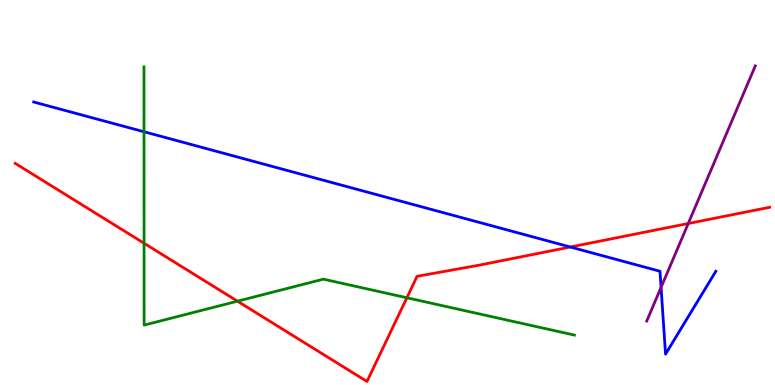[{'lines': ['blue', 'red'], 'intersections': [{'x': 7.36, 'y': 3.58}]}, {'lines': ['green', 'red'], 'intersections': [{'x': 1.86, 'y': 3.68}, {'x': 3.06, 'y': 2.18}, {'x': 5.25, 'y': 2.27}]}, {'lines': ['purple', 'red'], 'intersections': [{'x': 8.88, 'y': 4.19}]}, {'lines': ['blue', 'green'], 'intersections': [{'x': 1.86, 'y': 6.58}]}, {'lines': ['blue', 'purple'], 'intersections': [{'x': 8.53, 'y': 2.54}]}, {'lines': ['green', 'purple'], 'intersections': []}]